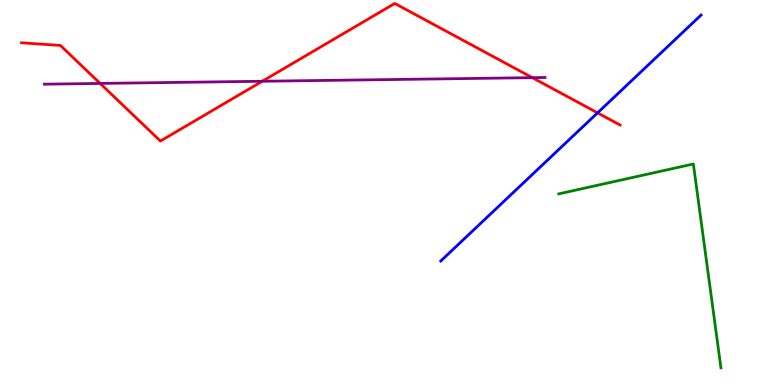[{'lines': ['blue', 'red'], 'intersections': [{'x': 7.71, 'y': 7.07}]}, {'lines': ['green', 'red'], 'intersections': []}, {'lines': ['purple', 'red'], 'intersections': [{'x': 1.29, 'y': 7.83}, {'x': 3.38, 'y': 7.89}, {'x': 6.87, 'y': 7.98}]}, {'lines': ['blue', 'green'], 'intersections': []}, {'lines': ['blue', 'purple'], 'intersections': []}, {'lines': ['green', 'purple'], 'intersections': []}]